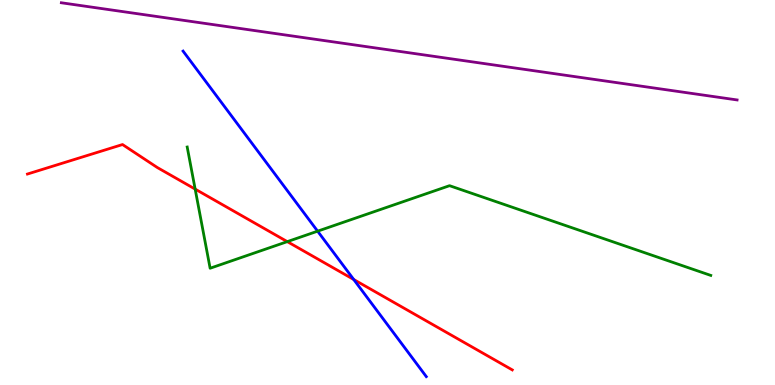[{'lines': ['blue', 'red'], 'intersections': [{'x': 4.56, 'y': 2.74}]}, {'lines': ['green', 'red'], 'intersections': [{'x': 2.52, 'y': 5.09}, {'x': 3.71, 'y': 3.72}]}, {'lines': ['purple', 'red'], 'intersections': []}, {'lines': ['blue', 'green'], 'intersections': [{'x': 4.1, 'y': 4.0}]}, {'lines': ['blue', 'purple'], 'intersections': []}, {'lines': ['green', 'purple'], 'intersections': []}]